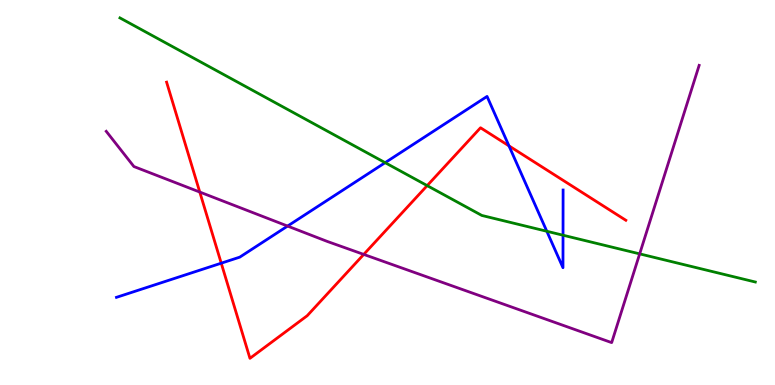[{'lines': ['blue', 'red'], 'intersections': [{'x': 2.85, 'y': 3.16}, {'x': 6.57, 'y': 6.21}]}, {'lines': ['green', 'red'], 'intersections': [{'x': 5.51, 'y': 5.18}]}, {'lines': ['purple', 'red'], 'intersections': [{'x': 2.58, 'y': 5.01}, {'x': 4.69, 'y': 3.39}]}, {'lines': ['blue', 'green'], 'intersections': [{'x': 4.97, 'y': 5.77}, {'x': 7.06, 'y': 3.99}, {'x': 7.26, 'y': 3.89}]}, {'lines': ['blue', 'purple'], 'intersections': [{'x': 3.71, 'y': 4.13}]}, {'lines': ['green', 'purple'], 'intersections': [{'x': 8.25, 'y': 3.41}]}]